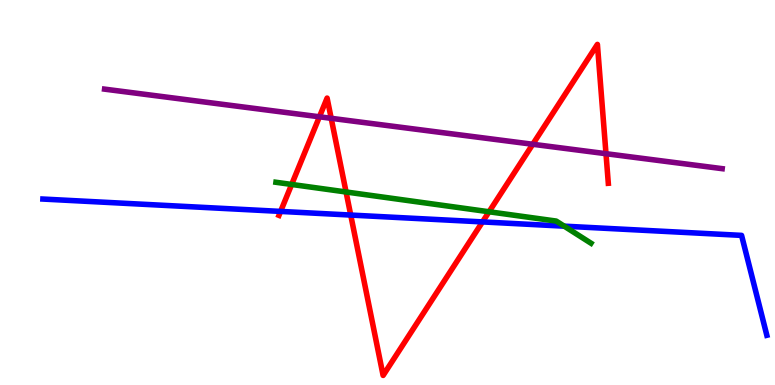[{'lines': ['blue', 'red'], 'intersections': [{'x': 3.62, 'y': 4.51}, {'x': 4.53, 'y': 4.41}, {'x': 6.23, 'y': 4.24}]}, {'lines': ['green', 'red'], 'intersections': [{'x': 3.76, 'y': 5.21}, {'x': 4.47, 'y': 5.01}, {'x': 6.31, 'y': 4.5}]}, {'lines': ['purple', 'red'], 'intersections': [{'x': 4.12, 'y': 6.97}, {'x': 4.27, 'y': 6.93}, {'x': 6.87, 'y': 6.25}, {'x': 7.82, 'y': 6.01}]}, {'lines': ['blue', 'green'], 'intersections': [{'x': 7.28, 'y': 4.13}]}, {'lines': ['blue', 'purple'], 'intersections': []}, {'lines': ['green', 'purple'], 'intersections': []}]